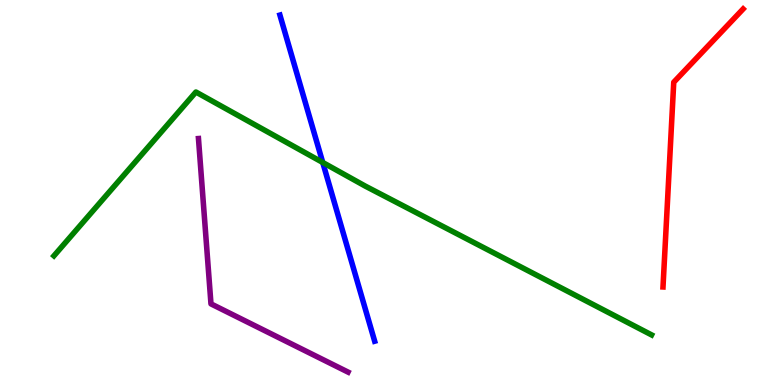[{'lines': ['blue', 'red'], 'intersections': []}, {'lines': ['green', 'red'], 'intersections': []}, {'lines': ['purple', 'red'], 'intersections': []}, {'lines': ['blue', 'green'], 'intersections': [{'x': 4.16, 'y': 5.78}]}, {'lines': ['blue', 'purple'], 'intersections': []}, {'lines': ['green', 'purple'], 'intersections': []}]